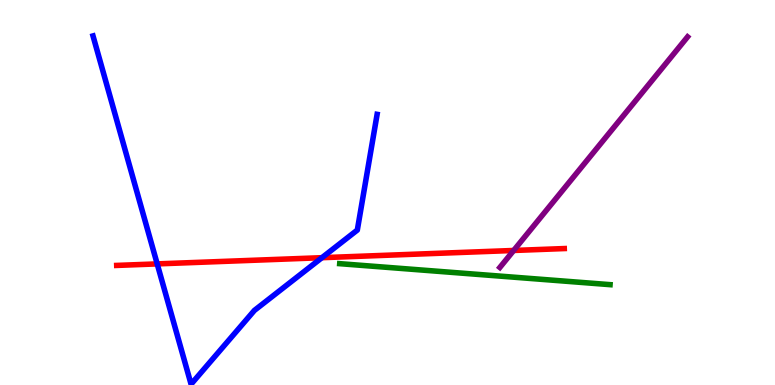[{'lines': ['blue', 'red'], 'intersections': [{'x': 2.03, 'y': 3.15}, {'x': 4.15, 'y': 3.31}]}, {'lines': ['green', 'red'], 'intersections': []}, {'lines': ['purple', 'red'], 'intersections': [{'x': 6.63, 'y': 3.49}]}, {'lines': ['blue', 'green'], 'intersections': []}, {'lines': ['blue', 'purple'], 'intersections': []}, {'lines': ['green', 'purple'], 'intersections': []}]